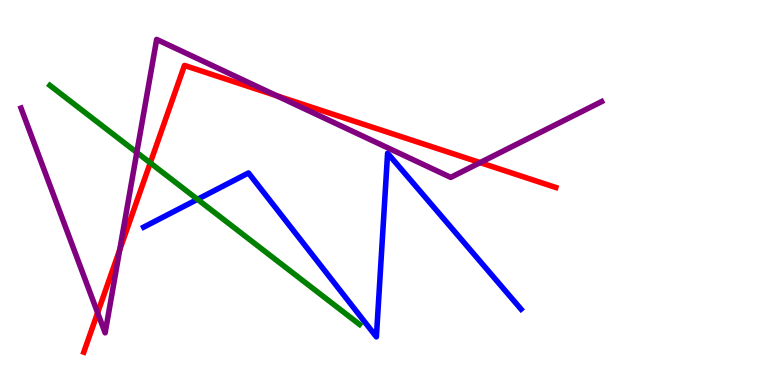[{'lines': ['blue', 'red'], 'intersections': []}, {'lines': ['green', 'red'], 'intersections': [{'x': 1.94, 'y': 5.77}]}, {'lines': ['purple', 'red'], 'intersections': [{'x': 1.26, 'y': 1.88}, {'x': 1.54, 'y': 3.51}, {'x': 3.57, 'y': 7.51}, {'x': 6.2, 'y': 5.78}]}, {'lines': ['blue', 'green'], 'intersections': [{'x': 2.55, 'y': 4.82}]}, {'lines': ['blue', 'purple'], 'intersections': []}, {'lines': ['green', 'purple'], 'intersections': [{'x': 1.77, 'y': 6.04}]}]